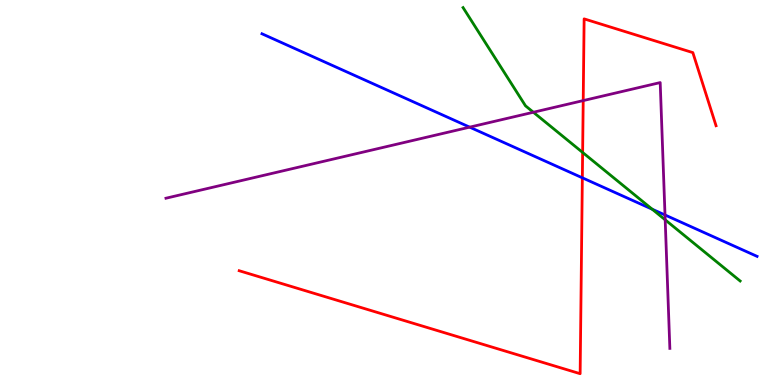[{'lines': ['blue', 'red'], 'intersections': [{'x': 7.51, 'y': 5.38}]}, {'lines': ['green', 'red'], 'intersections': [{'x': 7.52, 'y': 6.04}]}, {'lines': ['purple', 'red'], 'intersections': [{'x': 7.53, 'y': 7.39}]}, {'lines': ['blue', 'green'], 'intersections': [{'x': 8.42, 'y': 4.57}]}, {'lines': ['blue', 'purple'], 'intersections': [{'x': 6.06, 'y': 6.7}, {'x': 8.58, 'y': 4.42}]}, {'lines': ['green', 'purple'], 'intersections': [{'x': 6.88, 'y': 7.08}, {'x': 8.58, 'y': 4.29}]}]